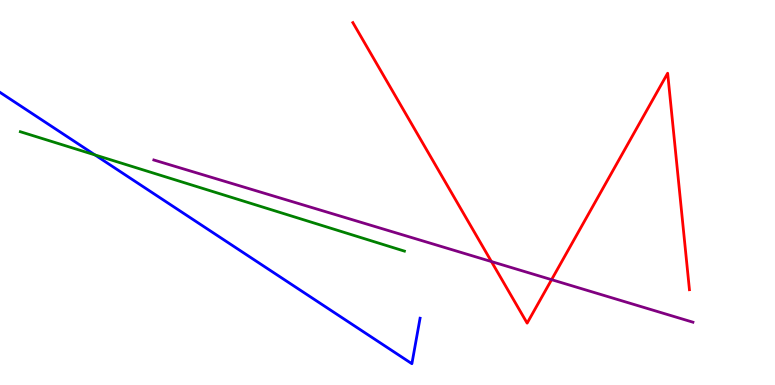[{'lines': ['blue', 'red'], 'intersections': []}, {'lines': ['green', 'red'], 'intersections': []}, {'lines': ['purple', 'red'], 'intersections': [{'x': 6.34, 'y': 3.21}, {'x': 7.12, 'y': 2.74}]}, {'lines': ['blue', 'green'], 'intersections': [{'x': 1.23, 'y': 5.98}]}, {'lines': ['blue', 'purple'], 'intersections': []}, {'lines': ['green', 'purple'], 'intersections': []}]